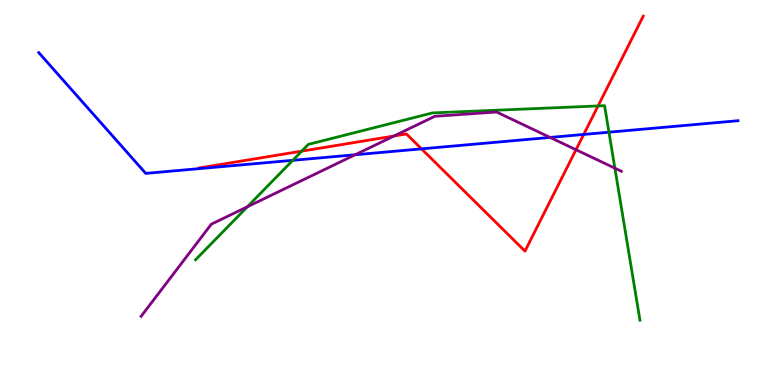[{'lines': ['blue', 'red'], 'intersections': [{'x': 5.44, 'y': 6.13}, {'x': 7.53, 'y': 6.51}]}, {'lines': ['green', 'red'], 'intersections': [{'x': 3.89, 'y': 6.07}, {'x': 7.72, 'y': 7.25}]}, {'lines': ['purple', 'red'], 'intersections': [{'x': 5.08, 'y': 6.47}, {'x': 7.43, 'y': 6.11}]}, {'lines': ['blue', 'green'], 'intersections': [{'x': 3.78, 'y': 5.84}, {'x': 7.86, 'y': 6.57}]}, {'lines': ['blue', 'purple'], 'intersections': [{'x': 4.58, 'y': 5.98}, {'x': 7.1, 'y': 6.43}]}, {'lines': ['green', 'purple'], 'intersections': [{'x': 3.19, 'y': 4.63}, {'x': 7.93, 'y': 5.63}]}]